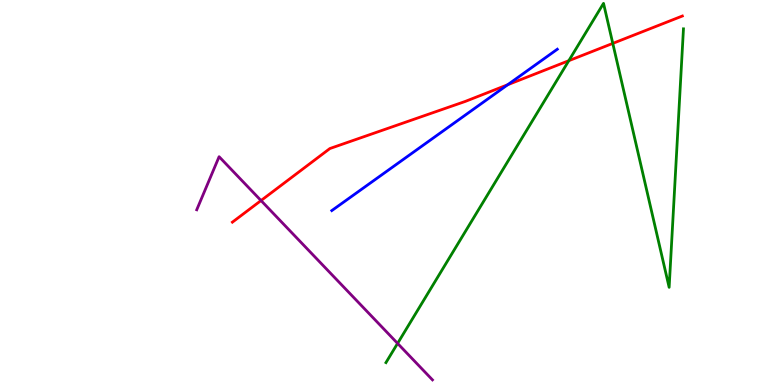[{'lines': ['blue', 'red'], 'intersections': [{'x': 6.55, 'y': 7.8}]}, {'lines': ['green', 'red'], 'intersections': [{'x': 7.34, 'y': 8.42}, {'x': 7.91, 'y': 8.87}]}, {'lines': ['purple', 'red'], 'intersections': [{'x': 3.37, 'y': 4.79}]}, {'lines': ['blue', 'green'], 'intersections': []}, {'lines': ['blue', 'purple'], 'intersections': []}, {'lines': ['green', 'purple'], 'intersections': [{'x': 5.13, 'y': 1.08}]}]